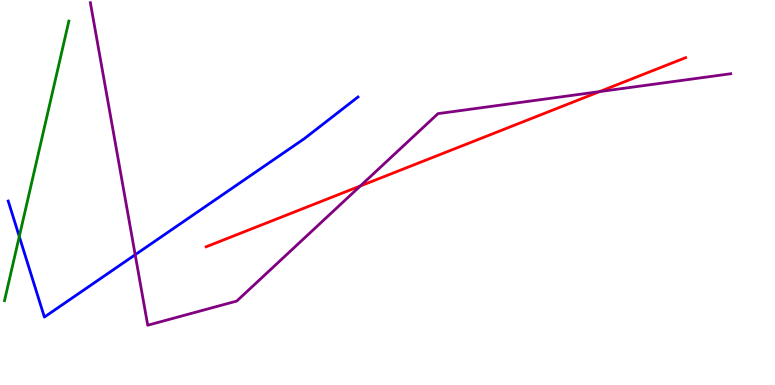[{'lines': ['blue', 'red'], 'intersections': []}, {'lines': ['green', 'red'], 'intersections': []}, {'lines': ['purple', 'red'], 'intersections': [{'x': 4.65, 'y': 5.17}, {'x': 7.74, 'y': 7.62}]}, {'lines': ['blue', 'green'], 'intersections': [{'x': 0.249, 'y': 3.86}]}, {'lines': ['blue', 'purple'], 'intersections': [{'x': 1.74, 'y': 3.38}]}, {'lines': ['green', 'purple'], 'intersections': []}]